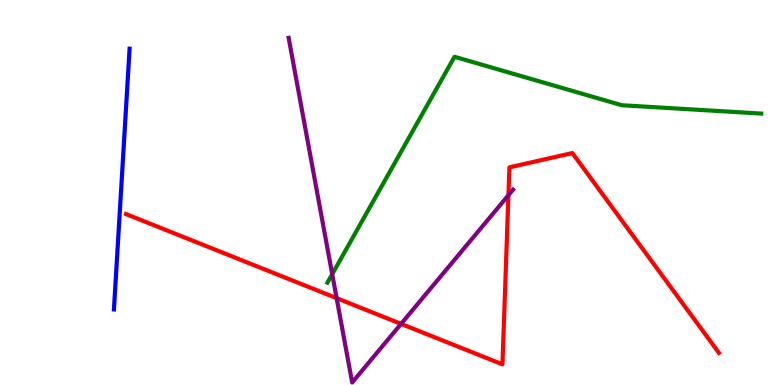[{'lines': ['blue', 'red'], 'intersections': []}, {'lines': ['green', 'red'], 'intersections': []}, {'lines': ['purple', 'red'], 'intersections': [{'x': 4.34, 'y': 2.26}, {'x': 5.18, 'y': 1.59}, {'x': 6.56, 'y': 4.93}]}, {'lines': ['blue', 'green'], 'intersections': []}, {'lines': ['blue', 'purple'], 'intersections': []}, {'lines': ['green', 'purple'], 'intersections': [{'x': 4.29, 'y': 2.88}]}]